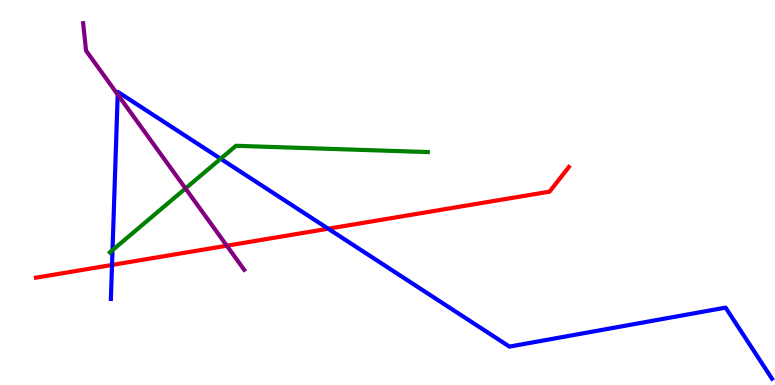[{'lines': ['blue', 'red'], 'intersections': [{'x': 1.45, 'y': 3.12}, {'x': 4.24, 'y': 4.06}]}, {'lines': ['green', 'red'], 'intersections': []}, {'lines': ['purple', 'red'], 'intersections': [{'x': 2.93, 'y': 3.62}]}, {'lines': ['blue', 'green'], 'intersections': [{'x': 1.45, 'y': 3.5}, {'x': 2.85, 'y': 5.88}]}, {'lines': ['blue', 'purple'], 'intersections': [{'x': 1.52, 'y': 7.55}]}, {'lines': ['green', 'purple'], 'intersections': [{'x': 2.39, 'y': 5.11}]}]